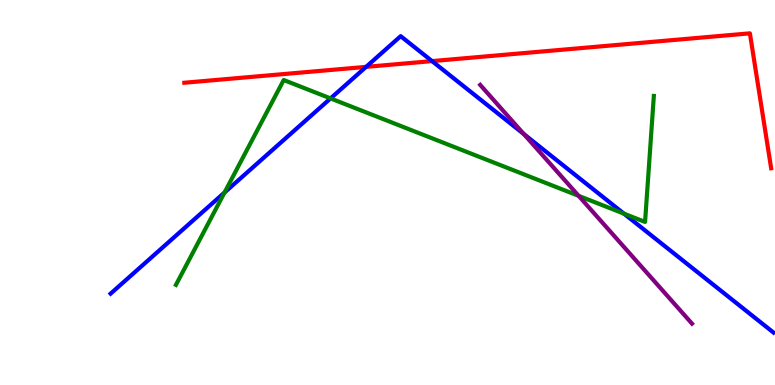[{'lines': ['blue', 'red'], 'intersections': [{'x': 4.72, 'y': 8.26}, {'x': 5.57, 'y': 8.41}]}, {'lines': ['green', 'red'], 'intersections': []}, {'lines': ['purple', 'red'], 'intersections': []}, {'lines': ['blue', 'green'], 'intersections': [{'x': 2.9, 'y': 5.0}, {'x': 4.27, 'y': 7.44}, {'x': 8.05, 'y': 4.45}]}, {'lines': ['blue', 'purple'], 'intersections': [{'x': 6.76, 'y': 6.52}]}, {'lines': ['green', 'purple'], 'intersections': [{'x': 7.47, 'y': 4.91}]}]